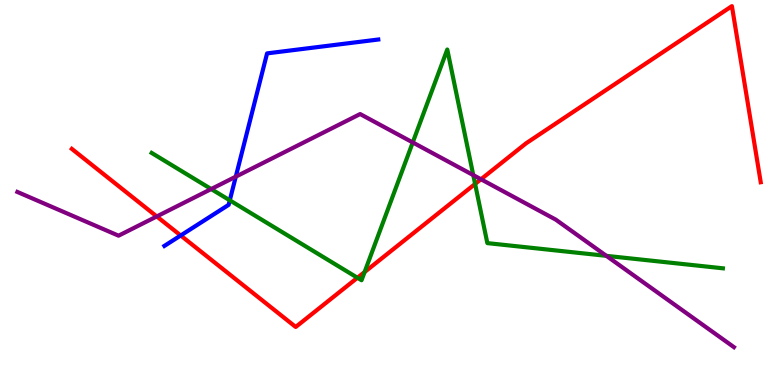[{'lines': ['blue', 'red'], 'intersections': [{'x': 2.33, 'y': 3.88}]}, {'lines': ['green', 'red'], 'intersections': [{'x': 4.61, 'y': 2.79}, {'x': 4.7, 'y': 2.93}, {'x': 6.13, 'y': 5.22}]}, {'lines': ['purple', 'red'], 'intersections': [{'x': 2.02, 'y': 4.38}, {'x': 6.21, 'y': 5.34}]}, {'lines': ['blue', 'green'], 'intersections': [{'x': 2.96, 'y': 4.8}]}, {'lines': ['blue', 'purple'], 'intersections': [{'x': 3.04, 'y': 5.41}]}, {'lines': ['green', 'purple'], 'intersections': [{'x': 2.73, 'y': 5.09}, {'x': 5.33, 'y': 6.3}, {'x': 6.11, 'y': 5.45}, {'x': 7.82, 'y': 3.35}]}]